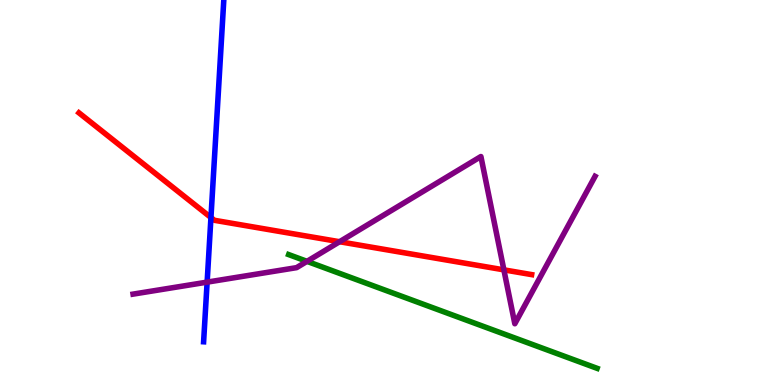[{'lines': ['blue', 'red'], 'intersections': [{'x': 2.72, 'y': 4.35}]}, {'lines': ['green', 'red'], 'intersections': []}, {'lines': ['purple', 'red'], 'intersections': [{'x': 4.38, 'y': 3.72}, {'x': 6.5, 'y': 2.99}]}, {'lines': ['blue', 'green'], 'intersections': []}, {'lines': ['blue', 'purple'], 'intersections': [{'x': 2.67, 'y': 2.67}]}, {'lines': ['green', 'purple'], 'intersections': [{'x': 3.96, 'y': 3.21}]}]